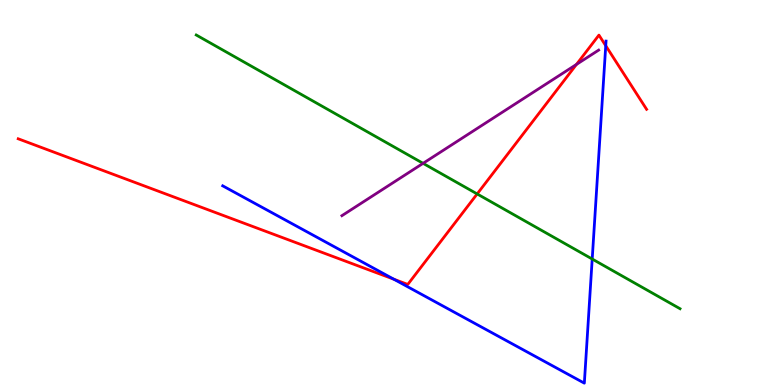[{'lines': ['blue', 'red'], 'intersections': [{'x': 5.08, 'y': 2.75}, {'x': 7.82, 'y': 8.81}]}, {'lines': ['green', 'red'], 'intersections': [{'x': 6.16, 'y': 4.96}]}, {'lines': ['purple', 'red'], 'intersections': [{'x': 7.44, 'y': 8.33}]}, {'lines': ['blue', 'green'], 'intersections': [{'x': 7.64, 'y': 3.27}]}, {'lines': ['blue', 'purple'], 'intersections': []}, {'lines': ['green', 'purple'], 'intersections': [{'x': 5.46, 'y': 5.76}]}]